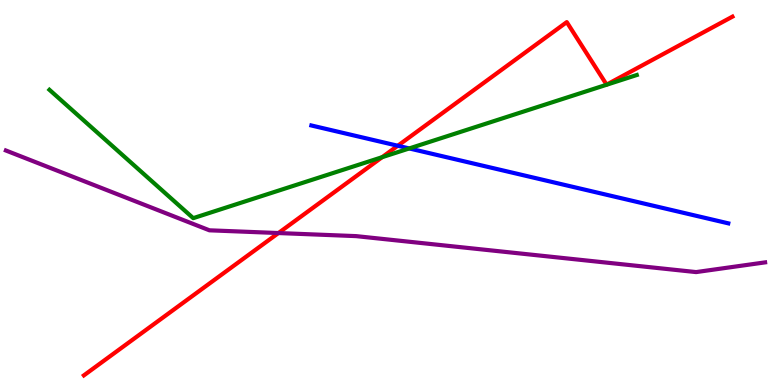[{'lines': ['blue', 'red'], 'intersections': [{'x': 5.13, 'y': 6.21}]}, {'lines': ['green', 'red'], 'intersections': [{'x': 4.93, 'y': 5.92}]}, {'lines': ['purple', 'red'], 'intersections': [{'x': 3.59, 'y': 3.95}]}, {'lines': ['blue', 'green'], 'intersections': [{'x': 5.28, 'y': 6.14}]}, {'lines': ['blue', 'purple'], 'intersections': []}, {'lines': ['green', 'purple'], 'intersections': []}]